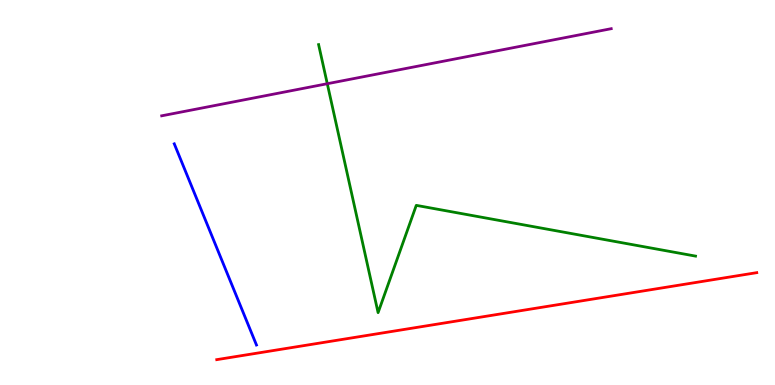[{'lines': ['blue', 'red'], 'intersections': []}, {'lines': ['green', 'red'], 'intersections': []}, {'lines': ['purple', 'red'], 'intersections': []}, {'lines': ['blue', 'green'], 'intersections': []}, {'lines': ['blue', 'purple'], 'intersections': []}, {'lines': ['green', 'purple'], 'intersections': [{'x': 4.22, 'y': 7.83}]}]